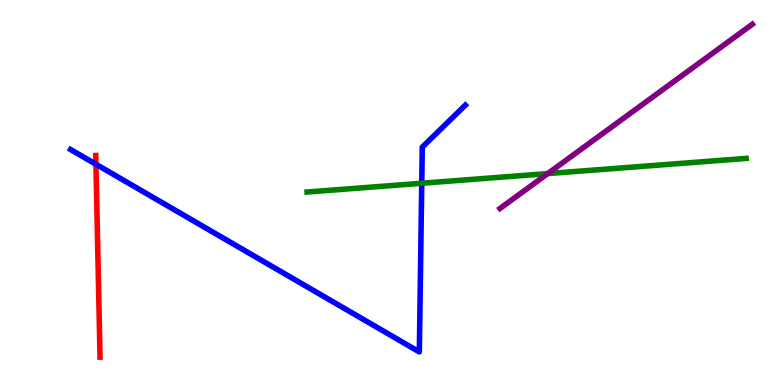[{'lines': ['blue', 'red'], 'intersections': [{'x': 1.24, 'y': 5.73}]}, {'lines': ['green', 'red'], 'intersections': []}, {'lines': ['purple', 'red'], 'intersections': []}, {'lines': ['blue', 'green'], 'intersections': [{'x': 5.44, 'y': 5.24}]}, {'lines': ['blue', 'purple'], 'intersections': []}, {'lines': ['green', 'purple'], 'intersections': [{'x': 7.07, 'y': 5.49}]}]